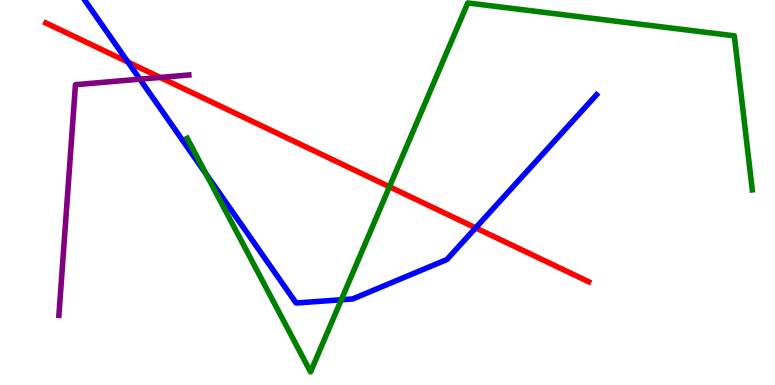[{'lines': ['blue', 'red'], 'intersections': [{'x': 1.65, 'y': 8.39}, {'x': 6.14, 'y': 4.08}]}, {'lines': ['green', 'red'], 'intersections': [{'x': 5.03, 'y': 5.15}]}, {'lines': ['purple', 'red'], 'intersections': [{'x': 2.07, 'y': 7.99}]}, {'lines': ['blue', 'green'], 'intersections': [{'x': 2.66, 'y': 5.48}, {'x': 4.4, 'y': 2.21}]}, {'lines': ['blue', 'purple'], 'intersections': [{'x': 1.81, 'y': 7.94}]}, {'lines': ['green', 'purple'], 'intersections': []}]